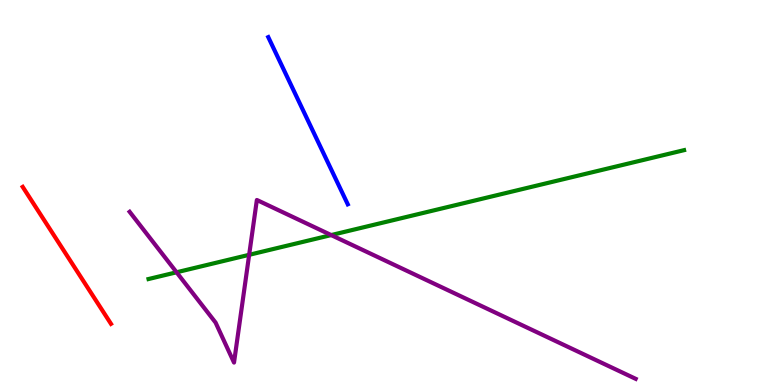[{'lines': ['blue', 'red'], 'intersections': []}, {'lines': ['green', 'red'], 'intersections': []}, {'lines': ['purple', 'red'], 'intersections': []}, {'lines': ['blue', 'green'], 'intersections': []}, {'lines': ['blue', 'purple'], 'intersections': []}, {'lines': ['green', 'purple'], 'intersections': [{'x': 2.28, 'y': 2.93}, {'x': 3.21, 'y': 3.38}, {'x': 4.27, 'y': 3.89}]}]